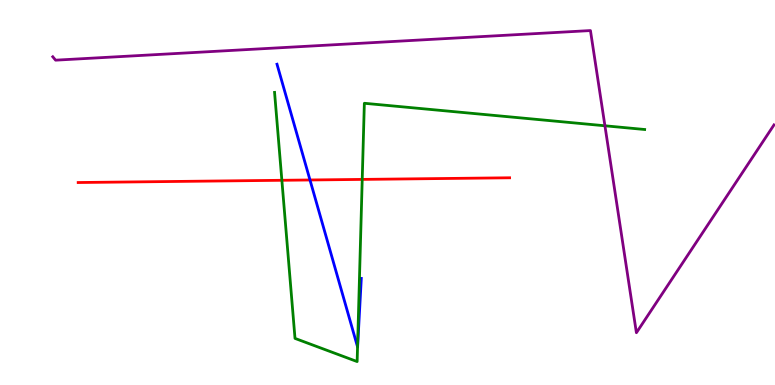[{'lines': ['blue', 'red'], 'intersections': [{'x': 4.0, 'y': 5.33}]}, {'lines': ['green', 'red'], 'intersections': [{'x': 3.64, 'y': 5.32}, {'x': 4.67, 'y': 5.34}]}, {'lines': ['purple', 'red'], 'intersections': []}, {'lines': ['blue', 'green'], 'intersections': [{'x': 4.61, 'y': 0.991}]}, {'lines': ['blue', 'purple'], 'intersections': []}, {'lines': ['green', 'purple'], 'intersections': [{'x': 7.81, 'y': 6.73}]}]